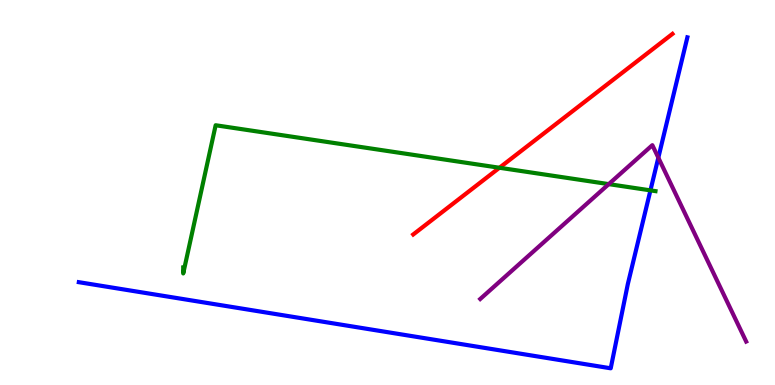[{'lines': ['blue', 'red'], 'intersections': []}, {'lines': ['green', 'red'], 'intersections': [{'x': 6.44, 'y': 5.64}]}, {'lines': ['purple', 'red'], 'intersections': []}, {'lines': ['blue', 'green'], 'intersections': [{'x': 8.39, 'y': 5.06}]}, {'lines': ['blue', 'purple'], 'intersections': [{'x': 8.49, 'y': 5.9}]}, {'lines': ['green', 'purple'], 'intersections': [{'x': 7.85, 'y': 5.22}]}]